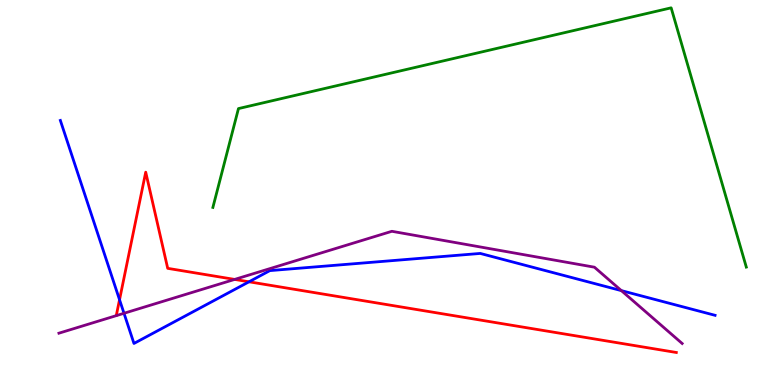[{'lines': ['blue', 'red'], 'intersections': [{'x': 1.54, 'y': 2.21}, {'x': 3.21, 'y': 2.68}]}, {'lines': ['green', 'red'], 'intersections': []}, {'lines': ['purple', 'red'], 'intersections': [{'x': 3.03, 'y': 2.74}]}, {'lines': ['blue', 'green'], 'intersections': []}, {'lines': ['blue', 'purple'], 'intersections': [{'x': 1.6, 'y': 1.86}, {'x': 8.02, 'y': 2.45}]}, {'lines': ['green', 'purple'], 'intersections': []}]